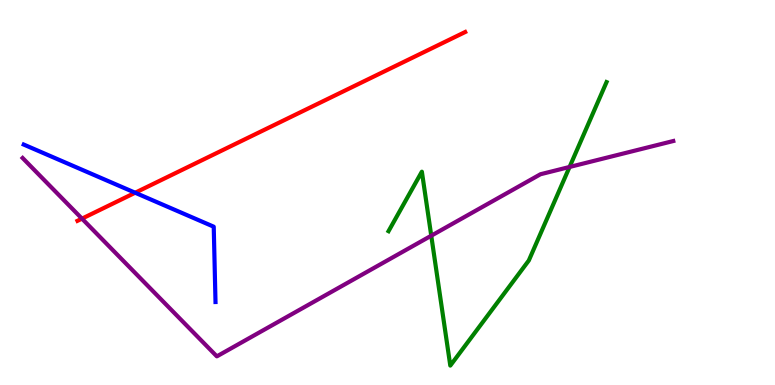[{'lines': ['blue', 'red'], 'intersections': [{'x': 1.74, 'y': 4.99}]}, {'lines': ['green', 'red'], 'intersections': []}, {'lines': ['purple', 'red'], 'intersections': [{'x': 1.06, 'y': 4.32}]}, {'lines': ['blue', 'green'], 'intersections': []}, {'lines': ['blue', 'purple'], 'intersections': []}, {'lines': ['green', 'purple'], 'intersections': [{'x': 5.56, 'y': 3.88}, {'x': 7.35, 'y': 5.66}]}]